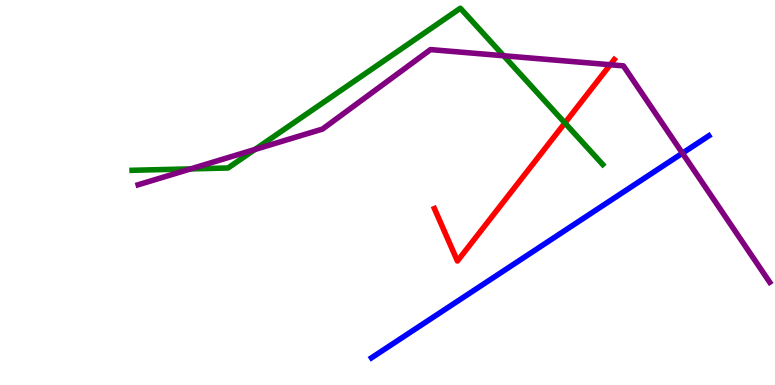[{'lines': ['blue', 'red'], 'intersections': []}, {'lines': ['green', 'red'], 'intersections': [{'x': 7.29, 'y': 6.81}]}, {'lines': ['purple', 'red'], 'intersections': [{'x': 7.87, 'y': 8.32}]}, {'lines': ['blue', 'green'], 'intersections': []}, {'lines': ['blue', 'purple'], 'intersections': [{'x': 8.81, 'y': 6.02}]}, {'lines': ['green', 'purple'], 'intersections': [{'x': 2.46, 'y': 5.61}, {'x': 3.29, 'y': 6.12}, {'x': 6.5, 'y': 8.55}]}]